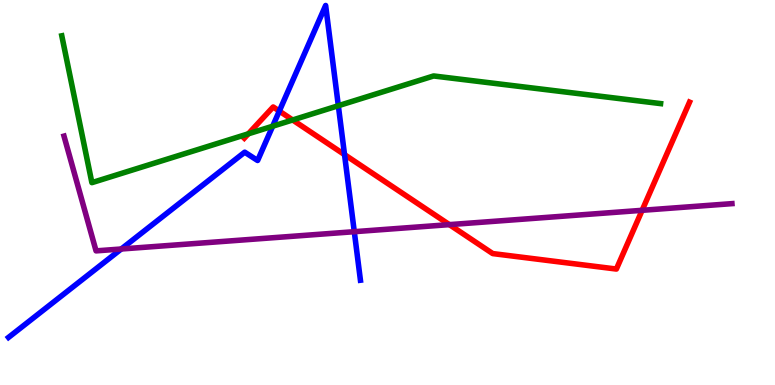[{'lines': ['blue', 'red'], 'intersections': [{'x': 3.6, 'y': 7.11}, {'x': 4.45, 'y': 5.98}]}, {'lines': ['green', 'red'], 'intersections': [{'x': 3.2, 'y': 6.52}, {'x': 3.78, 'y': 6.88}]}, {'lines': ['purple', 'red'], 'intersections': [{'x': 5.8, 'y': 4.17}, {'x': 8.29, 'y': 4.54}]}, {'lines': ['blue', 'green'], 'intersections': [{'x': 3.52, 'y': 6.72}, {'x': 4.37, 'y': 7.25}]}, {'lines': ['blue', 'purple'], 'intersections': [{'x': 1.56, 'y': 3.53}, {'x': 4.57, 'y': 3.98}]}, {'lines': ['green', 'purple'], 'intersections': []}]